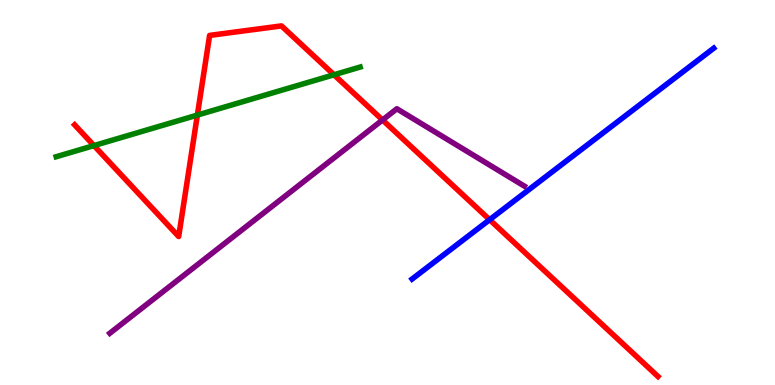[{'lines': ['blue', 'red'], 'intersections': [{'x': 6.32, 'y': 4.29}]}, {'lines': ['green', 'red'], 'intersections': [{'x': 1.21, 'y': 6.22}, {'x': 2.55, 'y': 7.01}, {'x': 4.31, 'y': 8.06}]}, {'lines': ['purple', 'red'], 'intersections': [{'x': 4.94, 'y': 6.88}]}, {'lines': ['blue', 'green'], 'intersections': []}, {'lines': ['blue', 'purple'], 'intersections': []}, {'lines': ['green', 'purple'], 'intersections': []}]